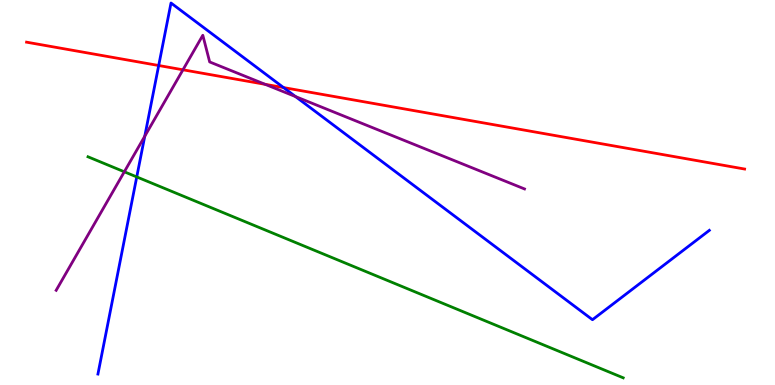[{'lines': ['blue', 'red'], 'intersections': [{'x': 2.05, 'y': 8.3}, {'x': 3.66, 'y': 7.73}]}, {'lines': ['green', 'red'], 'intersections': []}, {'lines': ['purple', 'red'], 'intersections': [{'x': 2.36, 'y': 8.19}, {'x': 3.42, 'y': 7.81}]}, {'lines': ['blue', 'green'], 'intersections': [{'x': 1.76, 'y': 5.4}]}, {'lines': ['blue', 'purple'], 'intersections': [{'x': 1.87, 'y': 6.46}, {'x': 3.81, 'y': 7.49}]}, {'lines': ['green', 'purple'], 'intersections': [{'x': 1.6, 'y': 5.54}]}]